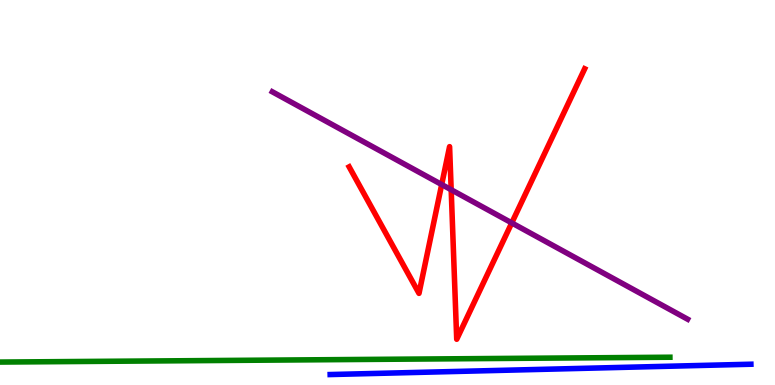[{'lines': ['blue', 'red'], 'intersections': []}, {'lines': ['green', 'red'], 'intersections': []}, {'lines': ['purple', 'red'], 'intersections': [{'x': 5.7, 'y': 5.21}, {'x': 5.82, 'y': 5.07}, {'x': 6.6, 'y': 4.21}]}, {'lines': ['blue', 'green'], 'intersections': []}, {'lines': ['blue', 'purple'], 'intersections': []}, {'lines': ['green', 'purple'], 'intersections': []}]